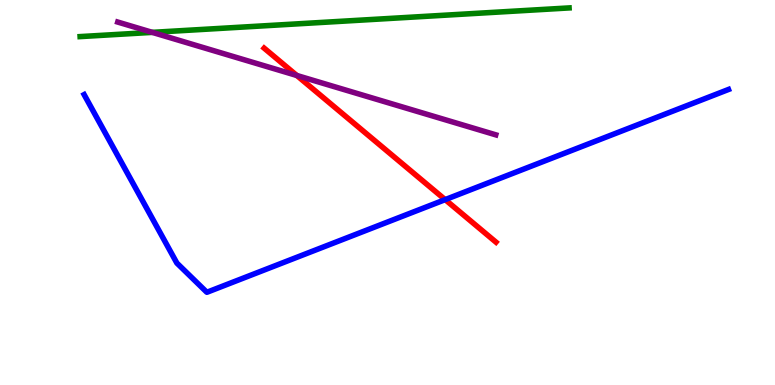[{'lines': ['blue', 'red'], 'intersections': [{'x': 5.74, 'y': 4.81}]}, {'lines': ['green', 'red'], 'intersections': []}, {'lines': ['purple', 'red'], 'intersections': [{'x': 3.83, 'y': 8.04}]}, {'lines': ['blue', 'green'], 'intersections': []}, {'lines': ['blue', 'purple'], 'intersections': []}, {'lines': ['green', 'purple'], 'intersections': [{'x': 1.97, 'y': 9.16}]}]